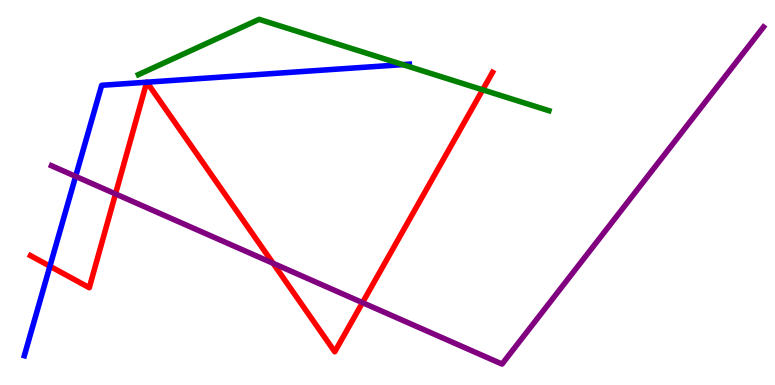[{'lines': ['blue', 'red'], 'intersections': [{'x': 0.644, 'y': 3.09}, {'x': 1.89, 'y': 7.86}, {'x': 1.9, 'y': 7.86}]}, {'lines': ['green', 'red'], 'intersections': [{'x': 6.23, 'y': 7.67}]}, {'lines': ['purple', 'red'], 'intersections': [{'x': 1.49, 'y': 4.96}, {'x': 3.52, 'y': 3.16}, {'x': 4.68, 'y': 2.14}]}, {'lines': ['blue', 'green'], 'intersections': [{'x': 5.2, 'y': 8.32}]}, {'lines': ['blue', 'purple'], 'intersections': [{'x': 0.976, 'y': 5.42}]}, {'lines': ['green', 'purple'], 'intersections': []}]